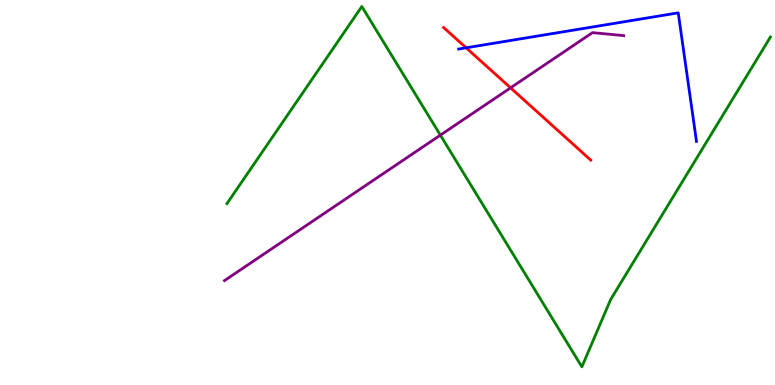[{'lines': ['blue', 'red'], 'intersections': [{'x': 6.01, 'y': 8.76}]}, {'lines': ['green', 'red'], 'intersections': []}, {'lines': ['purple', 'red'], 'intersections': [{'x': 6.59, 'y': 7.72}]}, {'lines': ['blue', 'green'], 'intersections': []}, {'lines': ['blue', 'purple'], 'intersections': []}, {'lines': ['green', 'purple'], 'intersections': [{'x': 5.68, 'y': 6.49}]}]